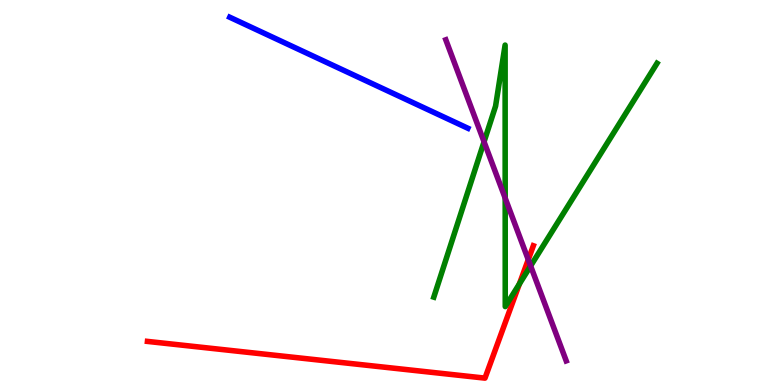[{'lines': ['blue', 'red'], 'intersections': []}, {'lines': ['green', 'red'], 'intersections': [{'x': 6.7, 'y': 2.62}]}, {'lines': ['purple', 'red'], 'intersections': [{'x': 6.82, 'y': 3.26}]}, {'lines': ['blue', 'green'], 'intersections': []}, {'lines': ['blue', 'purple'], 'intersections': []}, {'lines': ['green', 'purple'], 'intersections': [{'x': 6.25, 'y': 6.32}, {'x': 6.52, 'y': 4.85}, {'x': 6.85, 'y': 3.09}]}]